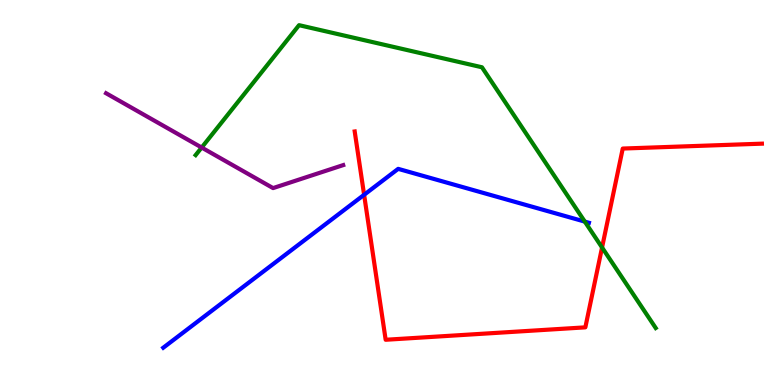[{'lines': ['blue', 'red'], 'intersections': [{'x': 4.7, 'y': 4.94}]}, {'lines': ['green', 'red'], 'intersections': [{'x': 7.77, 'y': 3.57}]}, {'lines': ['purple', 'red'], 'intersections': []}, {'lines': ['blue', 'green'], 'intersections': [{'x': 7.55, 'y': 4.24}]}, {'lines': ['blue', 'purple'], 'intersections': []}, {'lines': ['green', 'purple'], 'intersections': [{'x': 2.6, 'y': 6.17}]}]